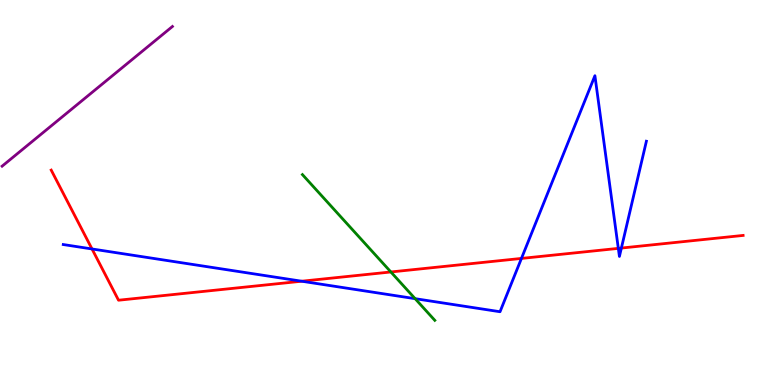[{'lines': ['blue', 'red'], 'intersections': [{'x': 1.19, 'y': 3.53}, {'x': 3.89, 'y': 2.7}, {'x': 6.73, 'y': 3.29}, {'x': 7.98, 'y': 3.55}, {'x': 8.02, 'y': 3.56}]}, {'lines': ['green', 'red'], 'intersections': [{'x': 5.04, 'y': 2.94}]}, {'lines': ['purple', 'red'], 'intersections': []}, {'lines': ['blue', 'green'], 'intersections': [{'x': 5.36, 'y': 2.24}]}, {'lines': ['blue', 'purple'], 'intersections': []}, {'lines': ['green', 'purple'], 'intersections': []}]